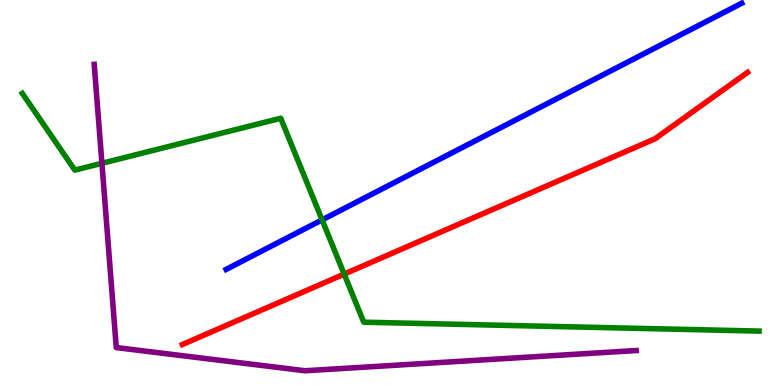[{'lines': ['blue', 'red'], 'intersections': []}, {'lines': ['green', 'red'], 'intersections': [{'x': 4.44, 'y': 2.88}]}, {'lines': ['purple', 'red'], 'intersections': []}, {'lines': ['blue', 'green'], 'intersections': [{'x': 4.16, 'y': 4.29}]}, {'lines': ['blue', 'purple'], 'intersections': []}, {'lines': ['green', 'purple'], 'intersections': [{'x': 1.32, 'y': 5.76}]}]